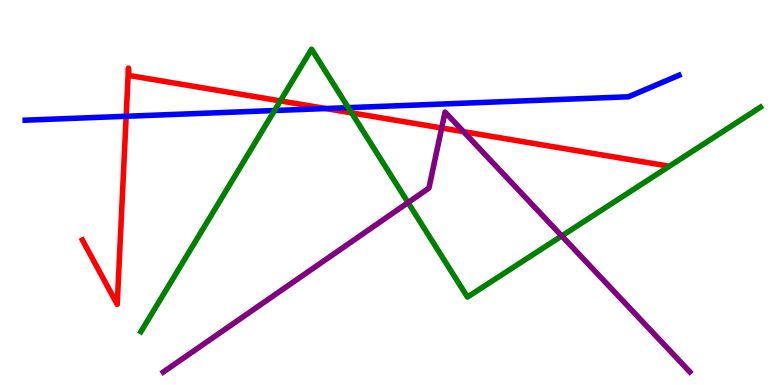[{'lines': ['blue', 'red'], 'intersections': [{'x': 1.63, 'y': 6.98}, {'x': 4.2, 'y': 7.18}]}, {'lines': ['green', 'red'], 'intersections': [{'x': 3.62, 'y': 7.38}, {'x': 4.54, 'y': 7.07}]}, {'lines': ['purple', 'red'], 'intersections': [{'x': 5.7, 'y': 6.68}, {'x': 5.98, 'y': 6.58}]}, {'lines': ['blue', 'green'], 'intersections': [{'x': 3.54, 'y': 7.13}, {'x': 4.49, 'y': 7.2}]}, {'lines': ['blue', 'purple'], 'intersections': []}, {'lines': ['green', 'purple'], 'intersections': [{'x': 5.26, 'y': 4.74}, {'x': 7.25, 'y': 3.87}]}]